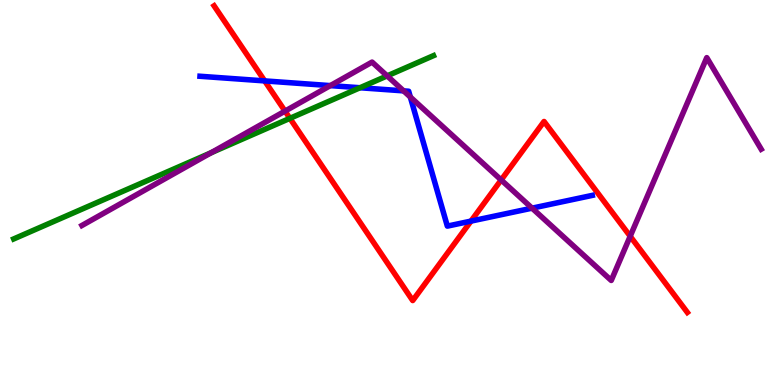[{'lines': ['blue', 'red'], 'intersections': [{'x': 3.42, 'y': 7.9}, {'x': 6.08, 'y': 4.26}]}, {'lines': ['green', 'red'], 'intersections': [{'x': 3.74, 'y': 6.93}]}, {'lines': ['purple', 'red'], 'intersections': [{'x': 3.68, 'y': 7.11}, {'x': 6.47, 'y': 5.33}, {'x': 8.13, 'y': 3.86}]}, {'lines': ['blue', 'green'], 'intersections': [{'x': 4.65, 'y': 7.72}]}, {'lines': ['blue', 'purple'], 'intersections': [{'x': 4.26, 'y': 7.78}, {'x': 5.21, 'y': 7.64}, {'x': 5.29, 'y': 7.48}, {'x': 6.87, 'y': 4.59}]}, {'lines': ['green', 'purple'], 'intersections': [{'x': 2.72, 'y': 6.03}, {'x': 5.0, 'y': 8.03}]}]